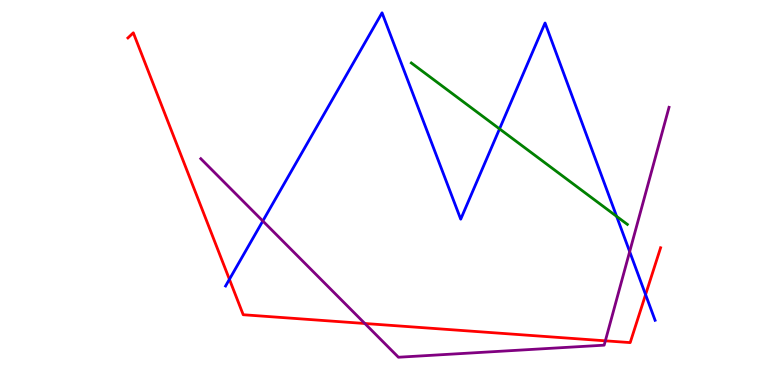[{'lines': ['blue', 'red'], 'intersections': [{'x': 2.96, 'y': 2.75}, {'x': 8.33, 'y': 2.35}]}, {'lines': ['green', 'red'], 'intersections': []}, {'lines': ['purple', 'red'], 'intersections': [{'x': 4.71, 'y': 1.6}, {'x': 7.81, 'y': 1.15}]}, {'lines': ['blue', 'green'], 'intersections': [{'x': 6.45, 'y': 6.65}, {'x': 7.96, 'y': 4.38}]}, {'lines': ['blue', 'purple'], 'intersections': [{'x': 3.39, 'y': 4.26}, {'x': 8.12, 'y': 3.46}]}, {'lines': ['green', 'purple'], 'intersections': []}]